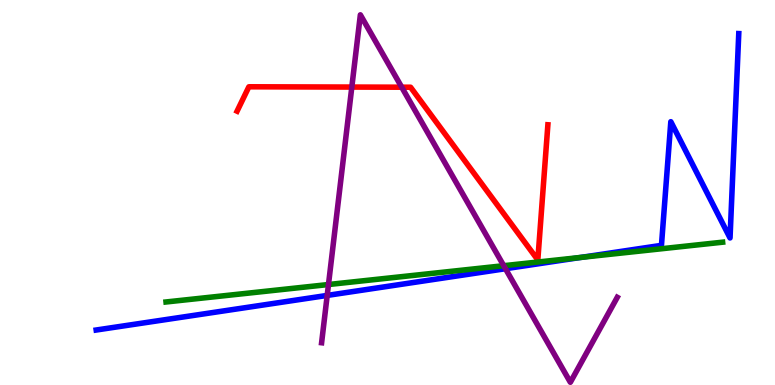[{'lines': ['blue', 'red'], 'intersections': []}, {'lines': ['green', 'red'], 'intersections': []}, {'lines': ['purple', 'red'], 'intersections': [{'x': 4.54, 'y': 7.74}, {'x': 5.18, 'y': 7.74}]}, {'lines': ['blue', 'green'], 'intersections': [{'x': 7.5, 'y': 3.31}]}, {'lines': ['blue', 'purple'], 'intersections': [{'x': 4.22, 'y': 2.33}, {'x': 6.52, 'y': 3.02}]}, {'lines': ['green', 'purple'], 'intersections': [{'x': 4.24, 'y': 2.61}, {'x': 6.5, 'y': 3.1}]}]